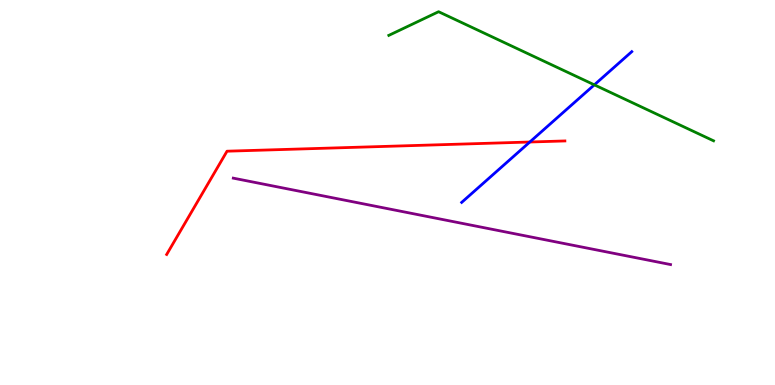[{'lines': ['blue', 'red'], 'intersections': [{'x': 6.84, 'y': 6.31}]}, {'lines': ['green', 'red'], 'intersections': []}, {'lines': ['purple', 'red'], 'intersections': []}, {'lines': ['blue', 'green'], 'intersections': [{'x': 7.67, 'y': 7.8}]}, {'lines': ['blue', 'purple'], 'intersections': []}, {'lines': ['green', 'purple'], 'intersections': []}]